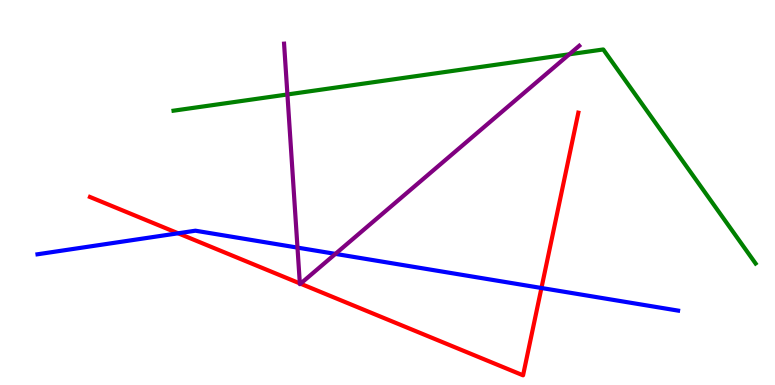[{'lines': ['blue', 'red'], 'intersections': [{'x': 2.3, 'y': 3.94}, {'x': 6.99, 'y': 2.52}]}, {'lines': ['green', 'red'], 'intersections': []}, {'lines': ['purple', 'red'], 'intersections': [{'x': 3.87, 'y': 2.64}, {'x': 3.88, 'y': 2.63}]}, {'lines': ['blue', 'green'], 'intersections': []}, {'lines': ['blue', 'purple'], 'intersections': [{'x': 3.84, 'y': 3.57}, {'x': 4.33, 'y': 3.41}]}, {'lines': ['green', 'purple'], 'intersections': [{'x': 3.71, 'y': 7.55}, {'x': 7.35, 'y': 8.59}]}]